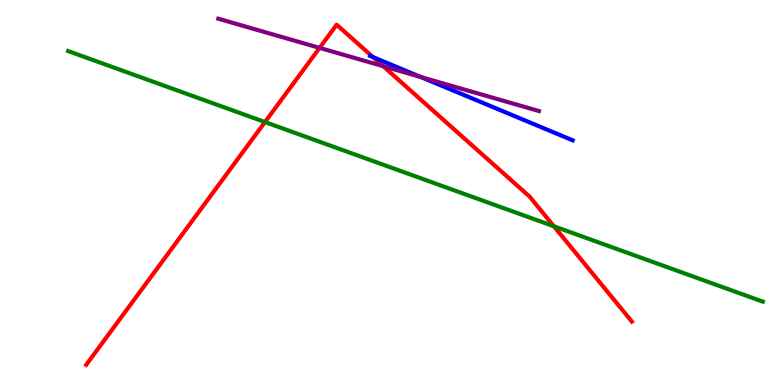[{'lines': ['blue', 'red'], 'intersections': [{'x': 4.81, 'y': 8.52}]}, {'lines': ['green', 'red'], 'intersections': [{'x': 3.42, 'y': 6.83}, {'x': 7.15, 'y': 4.12}]}, {'lines': ['purple', 'red'], 'intersections': [{'x': 4.12, 'y': 8.76}, {'x': 4.94, 'y': 8.28}]}, {'lines': ['blue', 'green'], 'intersections': []}, {'lines': ['blue', 'purple'], 'intersections': [{'x': 5.43, 'y': 8.0}]}, {'lines': ['green', 'purple'], 'intersections': []}]